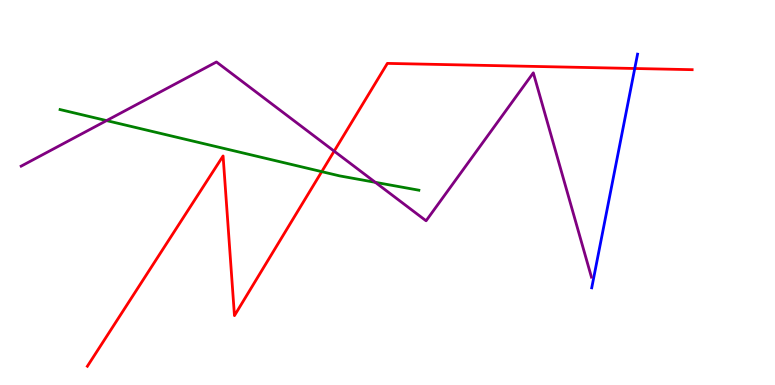[{'lines': ['blue', 'red'], 'intersections': [{'x': 8.19, 'y': 8.22}]}, {'lines': ['green', 'red'], 'intersections': [{'x': 4.15, 'y': 5.54}]}, {'lines': ['purple', 'red'], 'intersections': [{'x': 4.31, 'y': 6.07}]}, {'lines': ['blue', 'green'], 'intersections': []}, {'lines': ['blue', 'purple'], 'intersections': []}, {'lines': ['green', 'purple'], 'intersections': [{'x': 1.38, 'y': 6.87}, {'x': 4.84, 'y': 5.26}]}]